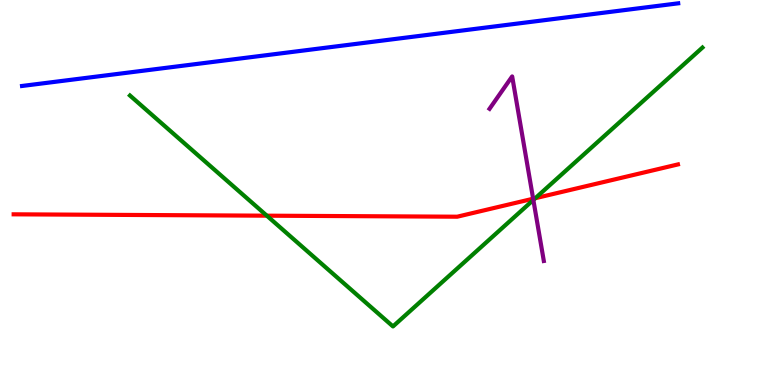[{'lines': ['blue', 'red'], 'intersections': []}, {'lines': ['green', 'red'], 'intersections': [{'x': 3.44, 'y': 4.4}, {'x': 6.91, 'y': 4.85}]}, {'lines': ['purple', 'red'], 'intersections': [{'x': 6.88, 'y': 4.84}]}, {'lines': ['blue', 'green'], 'intersections': []}, {'lines': ['blue', 'purple'], 'intersections': []}, {'lines': ['green', 'purple'], 'intersections': [{'x': 6.88, 'y': 4.81}]}]